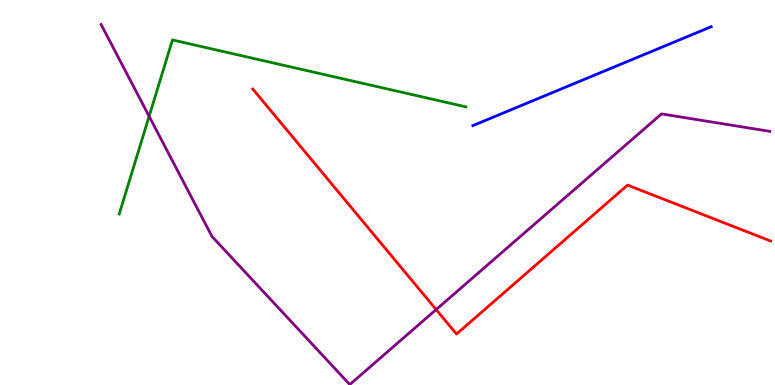[{'lines': ['blue', 'red'], 'intersections': []}, {'lines': ['green', 'red'], 'intersections': []}, {'lines': ['purple', 'red'], 'intersections': [{'x': 5.63, 'y': 1.96}]}, {'lines': ['blue', 'green'], 'intersections': []}, {'lines': ['blue', 'purple'], 'intersections': []}, {'lines': ['green', 'purple'], 'intersections': [{'x': 1.92, 'y': 6.98}]}]